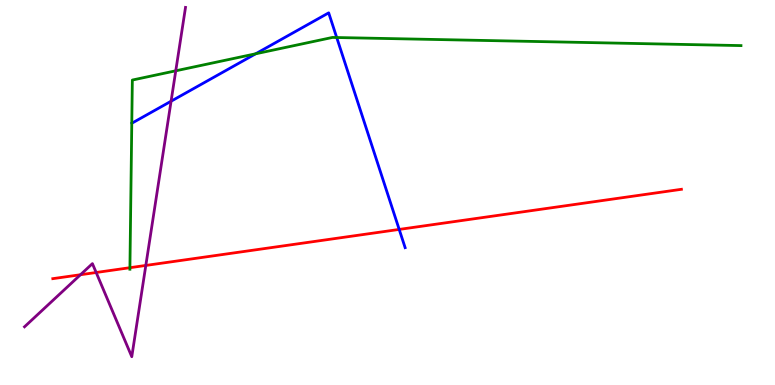[{'lines': ['blue', 'red'], 'intersections': [{'x': 5.15, 'y': 4.04}]}, {'lines': ['green', 'red'], 'intersections': [{'x': 1.68, 'y': 3.05}]}, {'lines': ['purple', 'red'], 'intersections': [{'x': 1.04, 'y': 2.86}, {'x': 1.24, 'y': 2.92}, {'x': 1.88, 'y': 3.11}]}, {'lines': ['blue', 'green'], 'intersections': [{'x': 3.3, 'y': 8.6}, {'x': 4.34, 'y': 9.03}]}, {'lines': ['blue', 'purple'], 'intersections': [{'x': 2.21, 'y': 7.37}]}, {'lines': ['green', 'purple'], 'intersections': [{'x': 2.27, 'y': 8.16}]}]